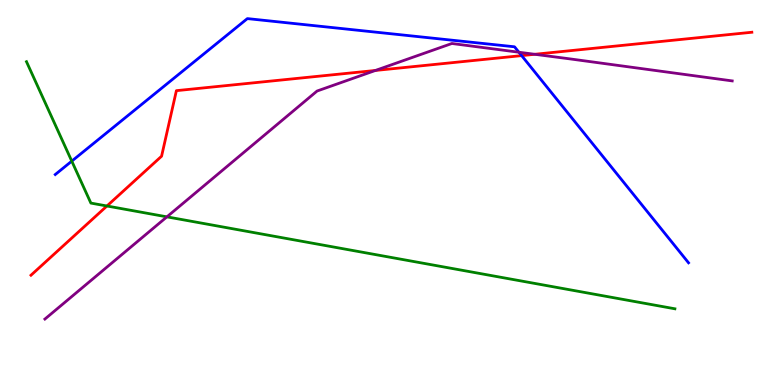[{'lines': ['blue', 'red'], 'intersections': [{'x': 6.73, 'y': 8.56}]}, {'lines': ['green', 'red'], 'intersections': [{'x': 1.38, 'y': 4.65}]}, {'lines': ['purple', 'red'], 'intersections': [{'x': 4.84, 'y': 8.17}, {'x': 6.9, 'y': 8.59}]}, {'lines': ['blue', 'green'], 'intersections': [{'x': 0.926, 'y': 5.81}]}, {'lines': ['blue', 'purple'], 'intersections': [{'x': 6.7, 'y': 8.64}]}, {'lines': ['green', 'purple'], 'intersections': [{'x': 2.15, 'y': 4.37}]}]